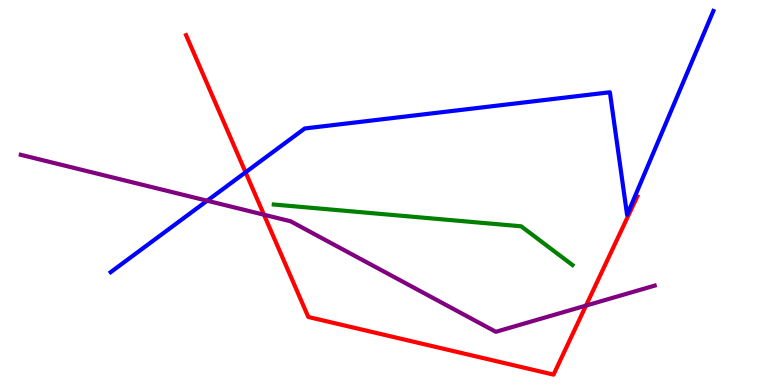[{'lines': ['blue', 'red'], 'intersections': [{'x': 3.17, 'y': 5.52}]}, {'lines': ['green', 'red'], 'intersections': []}, {'lines': ['purple', 'red'], 'intersections': [{'x': 3.41, 'y': 4.42}, {'x': 7.56, 'y': 2.06}]}, {'lines': ['blue', 'green'], 'intersections': []}, {'lines': ['blue', 'purple'], 'intersections': [{'x': 2.67, 'y': 4.79}]}, {'lines': ['green', 'purple'], 'intersections': []}]